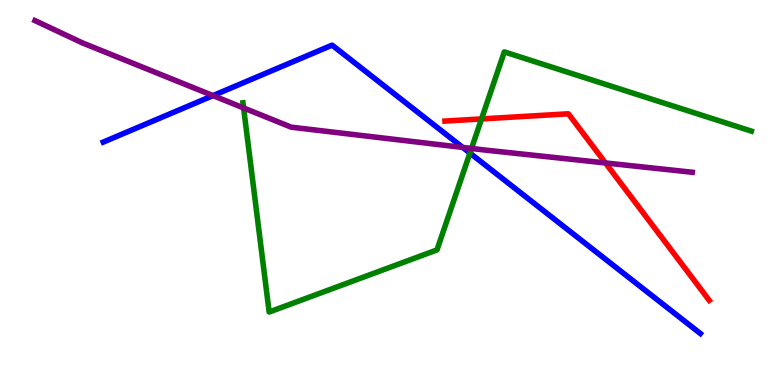[{'lines': ['blue', 'red'], 'intersections': []}, {'lines': ['green', 'red'], 'intersections': [{'x': 6.21, 'y': 6.91}]}, {'lines': ['purple', 'red'], 'intersections': [{'x': 7.81, 'y': 5.77}]}, {'lines': ['blue', 'green'], 'intersections': [{'x': 6.06, 'y': 6.02}]}, {'lines': ['blue', 'purple'], 'intersections': [{'x': 2.75, 'y': 7.52}, {'x': 5.97, 'y': 6.17}]}, {'lines': ['green', 'purple'], 'intersections': [{'x': 3.14, 'y': 7.2}, {'x': 6.08, 'y': 6.14}]}]